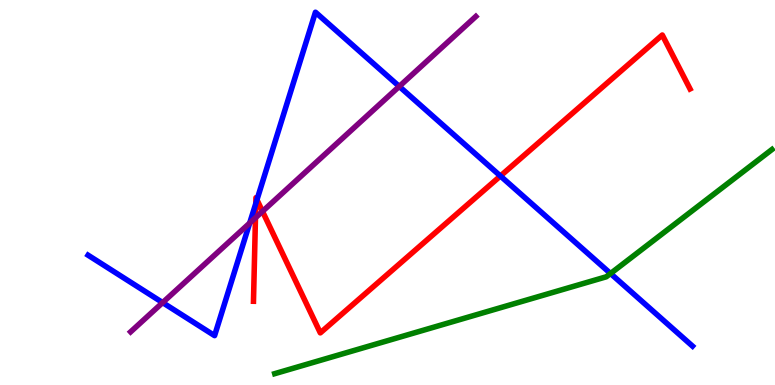[{'lines': ['blue', 'red'], 'intersections': [{'x': 3.3, 'y': 4.72}, {'x': 3.32, 'y': 4.81}, {'x': 6.46, 'y': 5.43}]}, {'lines': ['green', 'red'], 'intersections': []}, {'lines': ['purple', 'red'], 'intersections': [{'x': 3.3, 'y': 4.34}, {'x': 3.39, 'y': 4.51}]}, {'lines': ['blue', 'green'], 'intersections': [{'x': 7.88, 'y': 2.9}]}, {'lines': ['blue', 'purple'], 'intersections': [{'x': 2.1, 'y': 2.14}, {'x': 3.22, 'y': 4.21}, {'x': 5.15, 'y': 7.76}]}, {'lines': ['green', 'purple'], 'intersections': []}]